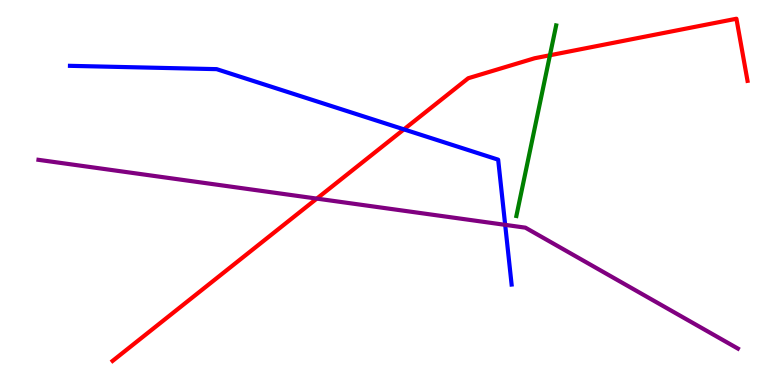[{'lines': ['blue', 'red'], 'intersections': [{'x': 5.21, 'y': 6.64}]}, {'lines': ['green', 'red'], 'intersections': [{'x': 7.1, 'y': 8.56}]}, {'lines': ['purple', 'red'], 'intersections': [{'x': 4.09, 'y': 4.84}]}, {'lines': ['blue', 'green'], 'intersections': []}, {'lines': ['blue', 'purple'], 'intersections': [{'x': 6.52, 'y': 4.16}]}, {'lines': ['green', 'purple'], 'intersections': []}]